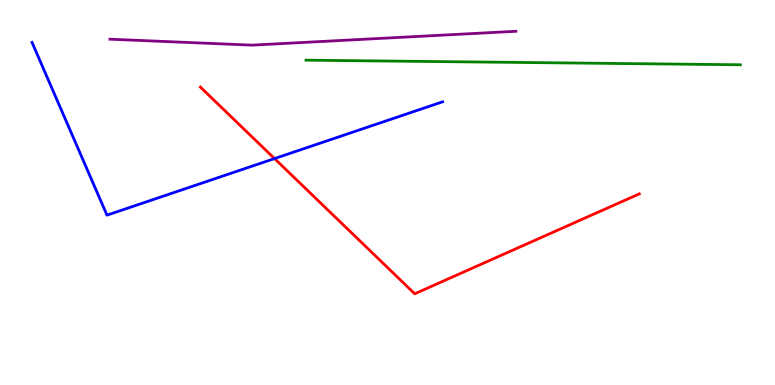[{'lines': ['blue', 'red'], 'intersections': [{'x': 3.54, 'y': 5.88}]}, {'lines': ['green', 'red'], 'intersections': []}, {'lines': ['purple', 'red'], 'intersections': []}, {'lines': ['blue', 'green'], 'intersections': []}, {'lines': ['blue', 'purple'], 'intersections': []}, {'lines': ['green', 'purple'], 'intersections': []}]